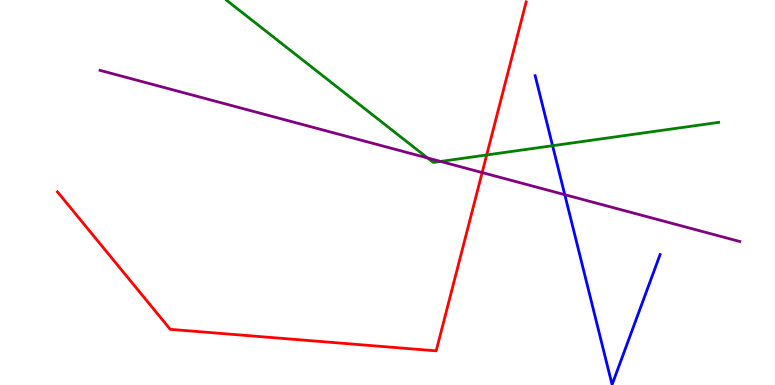[{'lines': ['blue', 'red'], 'intersections': []}, {'lines': ['green', 'red'], 'intersections': [{'x': 6.28, 'y': 5.97}]}, {'lines': ['purple', 'red'], 'intersections': [{'x': 6.22, 'y': 5.52}]}, {'lines': ['blue', 'green'], 'intersections': [{'x': 7.13, 'y': 6.22}]}, {'lines': ['blue', 'purple'], 'intersections': [{'x': 7.29, 'y': 4.94}]}, {'lines': ['green', 'purple'], 'intersections': [{'x': 5.52, 'y': 5.9}, {'x': 5.68, 'y': 5.81}]}]